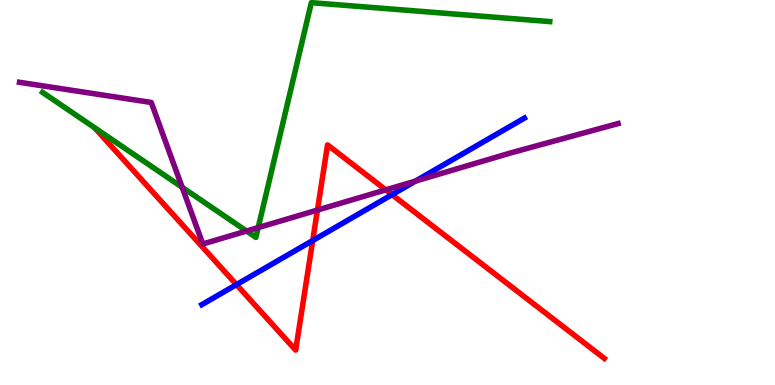[{'lines': ['blue', 'red'], 'intersections': [{'x': 3.05, 'y': 2.61}, {'x': 4.03, 'y': 3.75}, {'x': 5.06, 'y': 4.94}]}, {'lines': ['green', 'red'], 'intersections': []}, {'lines': ['purple', 'red'], 'intersections': [{'x': 4.1, 'y': 4.54}, {'x': 4.98, 'y': 5.07}]}, {'lines': ['blue', 'green'], 'intersections': []}, {'lines': ['blue', 'purple'], 'intersections': [{'x': 5.36, 'y': 5.3}]}, {'lines': ['green', 'purple'], 'intersections': [{'x': 2.35, 'y': 5.14}, {'x': 3.18, 'y': 4.0}, {'x': 3.33, 'y': 4.09}]}]